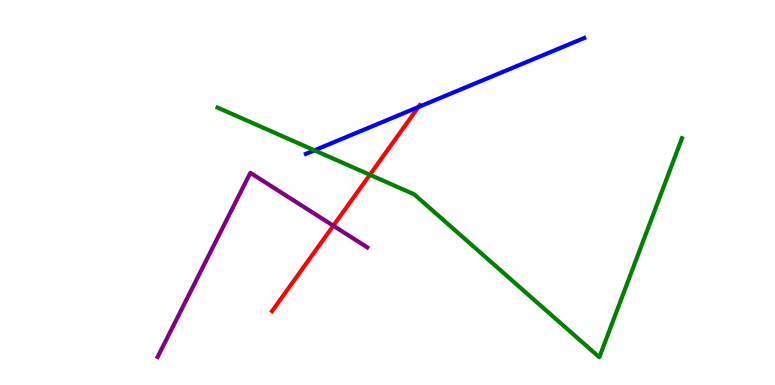[{'lines': ['blue', 'red'], 'intersections': [{'x': 5.4, 'y': 7.22}]}, {'lines': ['green', 'red'], 'intersections': [{'x': 4.77, 'y': 5.46}]}, {'lines': ['purple', 'red'], 'intersections': [{'x': 4.3, 'y': 4.14}]}, {'lines': ['blue', 'green'], 'intersections': [{'x': 4.06, 'y': 6.1}]}, {'lines': ['blue', 'purple'], 'intersections': []}, {'lines': ['green', 'purple'], 'intersections': []}]